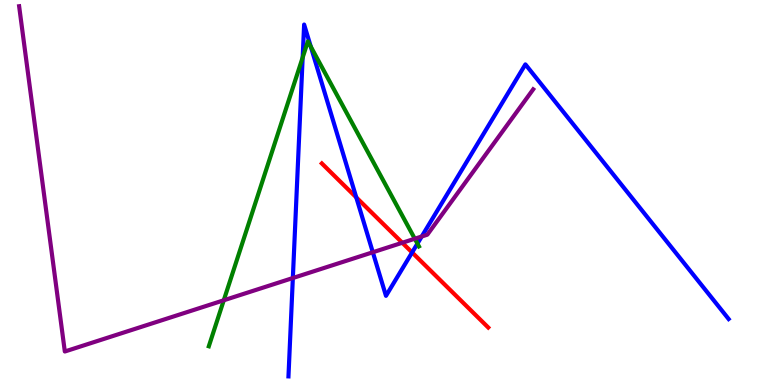[{'lines': ['blue', 'red'], 'intersections': [{'x': 4.6, 'y': 4.87}, {'x': 5.32, 'y': 3.44}]}, {'lines': ['green', 'red'], 'intersections': []}, {'lines': ['purple', 'red'], 'intersections': [{'x': 5.19, 'y': 3.69}]}, {'lines': ['blue', 'green'], 'intersections': [{'x': 3.91, 'y': 8.51}, {'x': 4.01, 'y': 8.79}, {'x': 5.39, 'y': 3.67}]}, {'lines': ['blue', 'purple'], 'intersections': [{'x': 3.78, 'y': 2.78}, {'x': 4.81, 'y': 3.45}, {'x': 5.44, 'y': 3.86}]}, {'lines': ['green', 'purple'], 'intersections': [{'x': 2.89, 'y': 2.2}, {'x': 5.35, 'y': 3.8}]}]